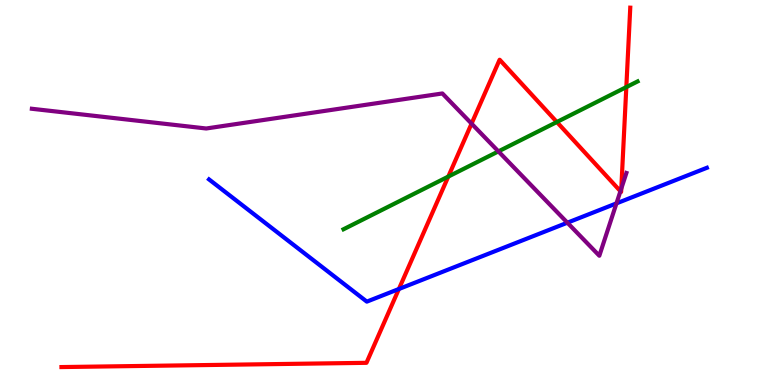[{'lines': ['blue', 'red'], 'intersections': [{'x': 5.15, 'y': 2.49}]}, {'lines': ['green', 'red'], 'intersections': [{'x': 5.78, 'y': 5.41}, {'x': 7.19, 'y': 6.83}, {'x': 8.08, 'y': 7.74}]}, {'lines': ['purple', 'red'], 'intersections': [{'x': 6.08, 'y': 6.79}, {'x': 8.01, 'y': 5.03}, {'x': 8.02, 'y': 5.1}]}, {'lines': ['blue', 'green'], 'intersections': []}, {'lines': ['blue', 'purple'], 'intersections': [{'x': 7.32, 'y': 4.22}, {'x': 7.95, 'y': 4.72}]}, {'lines': ['green', 'purple'], 'intersections': [{'x': 6.43, 'y': 6.07}]}]